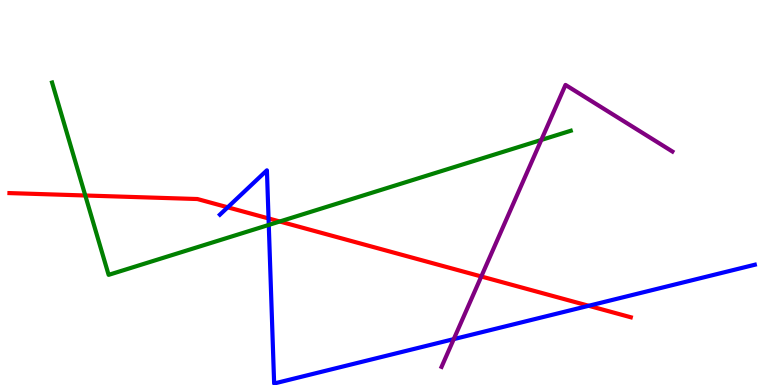[{'lines': ['blue', 'red'], 'intersections': [{'x': 2.94, 'y': 4.62}, {'x': 3.47, 'y': 4.33}, {'x': 7.6, 'y': 2.06}]}, {'lines': ['green', 'red'], 'intersections': [{'x': 1.1, 'y': 4.92}, {'x': 3.61, 'y': 4.25}]}, {'lines': ['purple', 'red'], 'intersections': [{'x': 6.21, 'y': 2.82}]}, {'lines': ['blue', 'green'], 'intersections': [{'x': 3.47, 'y': 4.16}]}, {'lines': ['blue', 'purple'], 'intersections': [{'x': 5.85, 'y': 1.19}]}, {'lines': ['green', 'purple'], 'intersections': [{'x': 6.98, 'y': 6.37}]}]